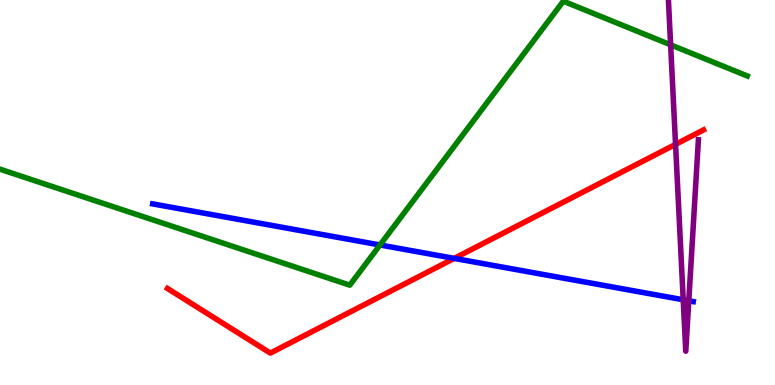[{'lines': ['blue', 'red'], 'intersections': [{'x': 5.86, 'y': 3.29}]}, {'lines': ['green', 'red'], 'intersections': []}, {'lines': ['purple', 'red'], 'intersections': [{'x': 8.72, 'y': 6.25}]}, {'lines': ['blue', 'green'], 'intersections': [{'x': 4.9, 'y': 3.64}]}, {'lines': ['blue', 'purple'], 'intersections': [{'x': 8.82, 'y': 2.21}, {'x': 8.89, 'y': 2.19}]}, {'lines': ['green', 'purple'], 'intersections': [{'x': 8.65, 'y': 8.84}]}]